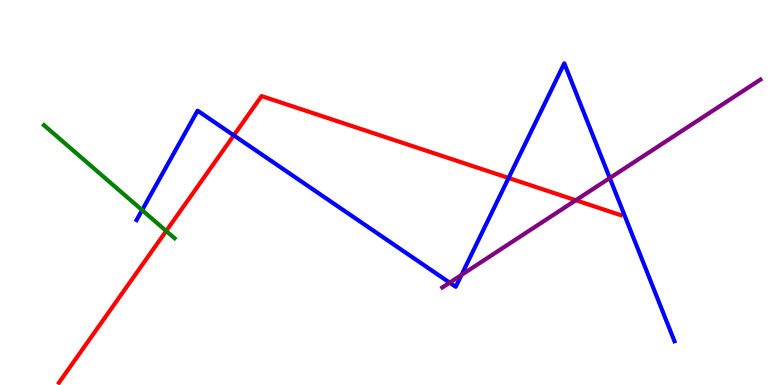[{'lines': ['blue', 'red'], 'intersections': [{'x': 3.02, 'y': 6.48}, {'x': 6.56, 'y': 5.38}]}, {'lines': ['green', 'red'], 'intersections': [{'x': 2.14, 'y': 4.0}]}, {'lines': ['purple', 'red'], 'intersections': [{'x': 7.43, 'y': 4.8}]}, {'lines': ['blue', 'green'], 'intersections': [{'x': 1.83, 'y': 4.54}]}, {'lines': ['blue', 'purple'], 'intersections': [{'x': 5.8, 'y': 2.66}, {'x': 5.95, 'y': 2.86}, {'x': 7.87, 'y': 5.38}]}, {'lines': ['green', 'purple'], 'intersections': []}]